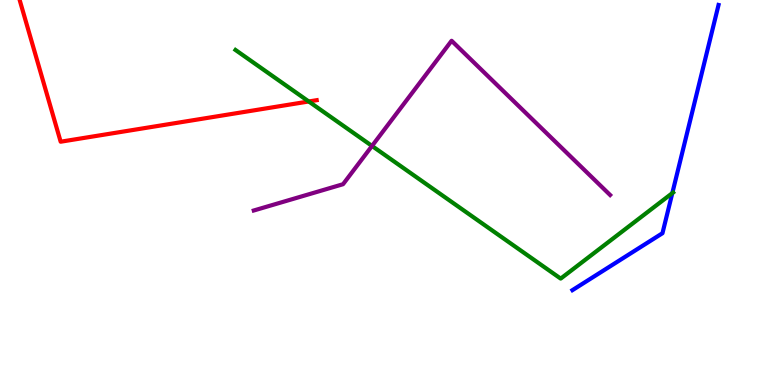[{'lines': ['blue', 'red'], 'intersections': []}, {'lines': ['green', 'red'], 'intersections': [{'x': 3.98, 'y': 7.36}]}, {'lines': ['purple', 'red'], 'intersections': []}, {'lines': ['blue', 'green'], 'intersections': [{'x': 8.68, 'y': 4.98}]}, {'lines': ['blue', 'purple'], 'intersections': []}, {'lines': ['green', 'purple'], 'intersections': [{'x': 4.8, 'y': 6.21}]}]